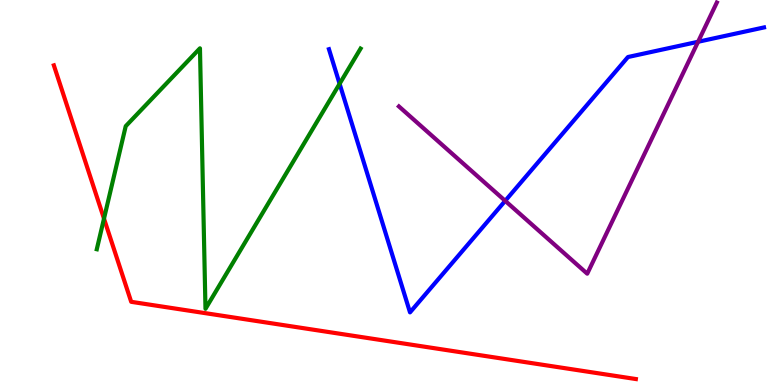[{'lines': ['blue', 'red'], 'intersections': []}, {'lines': ['green', 'red'], 'intersections': [{'x': 1.34, 'y': 4.32}]}, {'lines': ['purple', 'red'], 'intersections': []}, {'lines': ['blue', 'green'], 'intersections': [{'x': 4.38, 'y': 7.82}]}, {'lines': ['blue', 'purple'], 'intersections': [{'x': 6.52, 'y': 4.78}, {'x': 9.01, 'y': 8.91}]}, {'lines': ['green', 'purple'], 'intersections': []}]